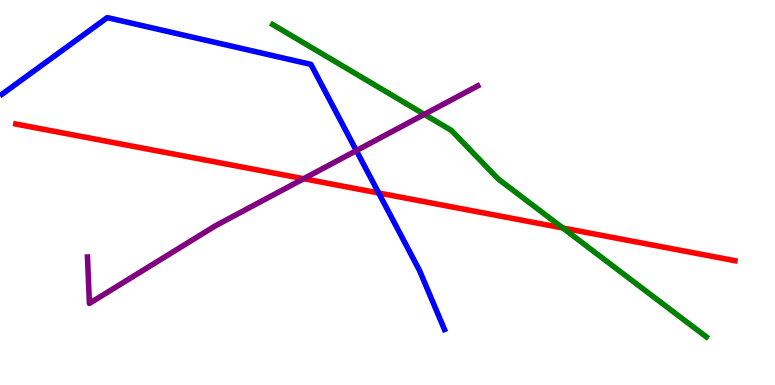[{'lines': ['blue', 'red'], 'intersections': [{'x': 4.89, 'y': 4.99}]}, {'lines': ['green', 'red'], 'intersections': [{'x': 7.26, 'y': 4.08}]}, {'lines': ['purple', 'red'], 'intersections': [{'x': 3.92, 'y': 5.36}]}, {'lines': ['blue', 'green'], 'intersections': []}, {'lines': ['blue', 'purple'], 'intersections': [{'x': 4.6, 'y': 6.09}]}, {'lines': ['green', 'purple'], 'intersections': [{'x': 5.47, 'y': 7.03}]}]